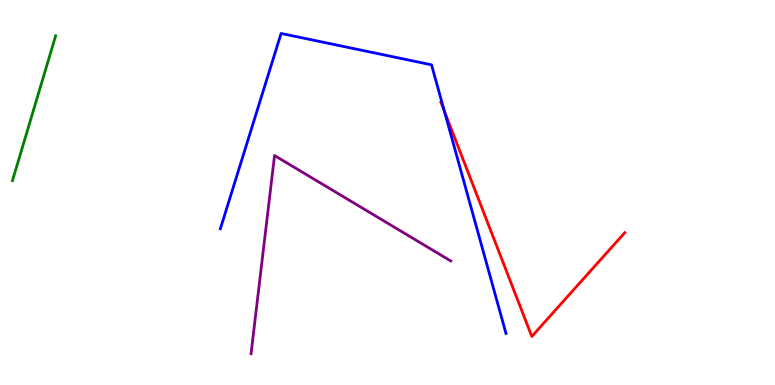[{'lines': ['blue', 'red'], 'intersections': [{'x': 5.73, 'y': 7.11}]}, {'lines': ['green', 'red'], 'intersections': []}, {'lines': ['purple', 'red'], 'intersections': []}, {'lines': ['blue', 'green'], 'intersections': []}, {'lines': ['blue', 'purple'], 'intersections': []}, {'lines': ['green', 'purple'], 'intersections': []}]